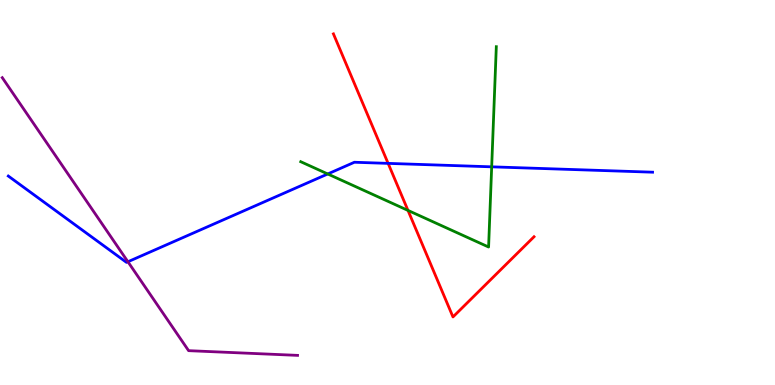[{'lines': ['blue', 'red'], 'intersections': [{'x': 5.01, 'y': 5.76}]}, {'lines': ['green', 'red'], 'intersections': [{'x': 5.26, 'y': 4.53}]}, {'lines': ['purple', 'red'], 'intersections': []}, {'lines': ['blue', 'green'], 'intersections': [{'x': 4.23, 'y': 5.48}, {'x': 6.34, 'y': 5.67}]}, {'lines': ['blue', 'purple'], 'intersections': [{'x': 1.65, 'y': 3.2}]}, {'lines': ['green', 'purple'], 'intersections': []}]